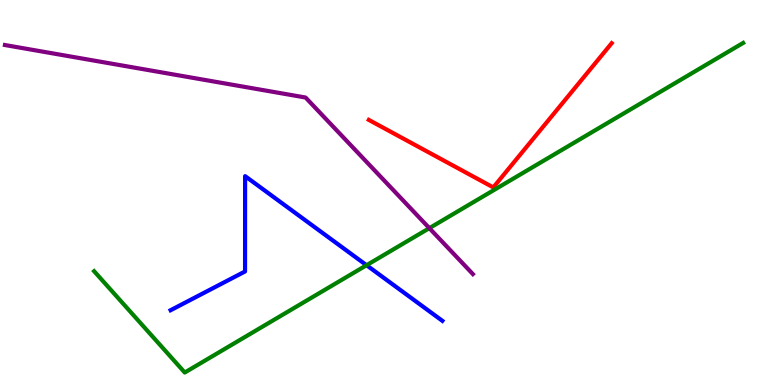[{'lines': ['blue', 'red'], 'intersections': []}, {'lines': ['green', 'red'], 'intersections': []}, {'lines': ['purple', 'red'], 'intersections': []}, {'lines': ['blue', 'green'], 'intersections': [{'x': 4.73, 'y': 3.11}]}, {'lines': ['blue', 'purple'], 'intersections': []}, {'lines': ['green', 'purple'], 'intersections': [{'x': 5.54, 'y': 4.07}]}]